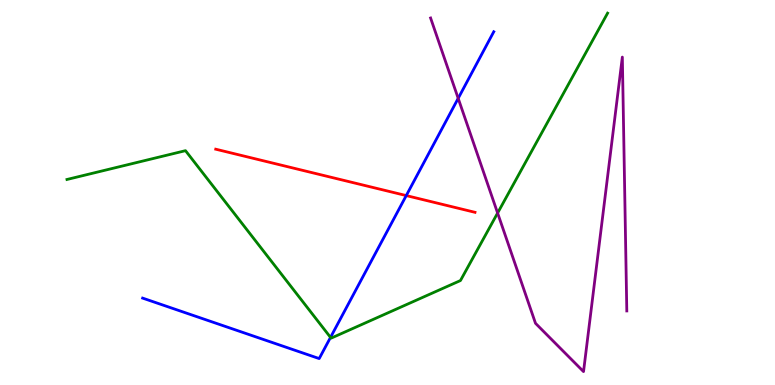[{'lines': ['blue', 'red'], 'intersections': [{'x': 5.24, 'y': 4.92}]}, {'lines': ['green', 'red'], 'intersections': []}, {'lines': ['purple', 'red'], 'intersections': []}, {'lines': ['blue', 'green'], 'intersections': [{'x': 4.26, 'y': 1.24}]}, {'lines': ['blue', 'purple'], 'intersections': [{'x': 5.91, 'y': 7.45}]}, {'lines': ['green', 'purple'], 'intersections': [{'x': 6.42, 'y': 4.47}]}]